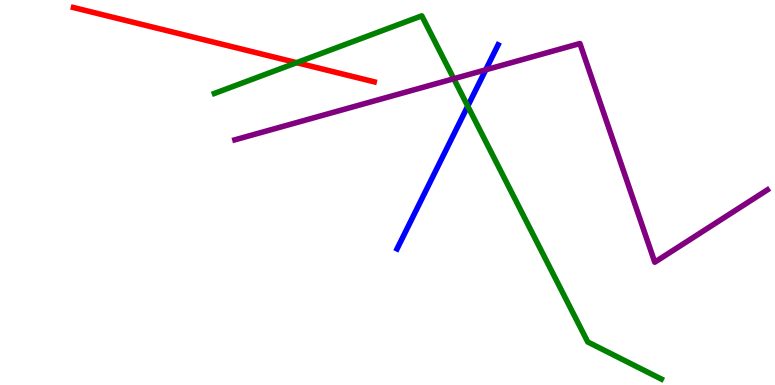[{'lines': ['blue', 'red'], 'intersections': []}, {'lines': ['green', 'red'], 'intersections': [{'x': 3.83, 'y': 8.37}]}, {'lines': ['purple', 'red'], 'intersections': []}, {'lines': ['blue', 'green'], 'intersections': [{'x': 6.04, 'y': 7.24}]}, {'lines': ['blue', 'purple'], 'intersections': [{'x': 6.27, 'y': 8.19}]}, {'lines': ['green', 'purple'], 'intersections': [{'x': 5.86, 'y': 7.96}]}]